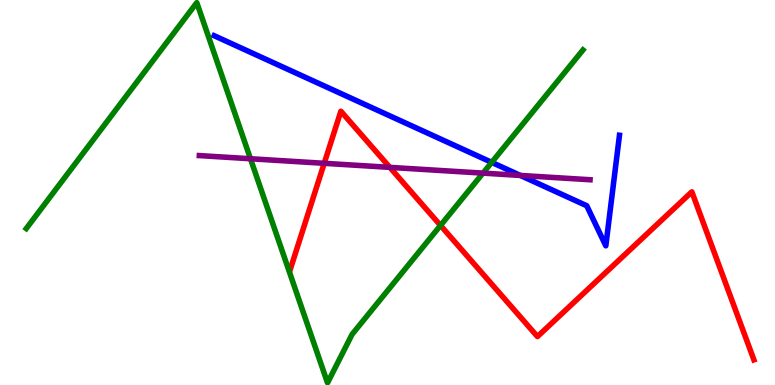[{'lines': ['blue', 'red'], 'intersections': []}, {'lines': ['green', 'red'], 'intersections': [{'x': 5.68, 'y': 4.14}]}, {'lines': ['purple', 'red'], 'intersections': [{'x': 4.18, 'y': 5.76}, {'x': 5.03, 'y': 5.65}]}, {'lines': ['blue', 'green'], 'intersections': [{'x': 6.34, 'y': 5.78}]}, {'lines': ['blue', 'purple'], 'intersections': [{'x': 6.71, 'y': 5.44}]}, {'lines': ['green', 'purple'], 'intersections': [{'x': 3.23, 'y': 5.88}, {'x': 6.23, 'y': 5.5}]}]